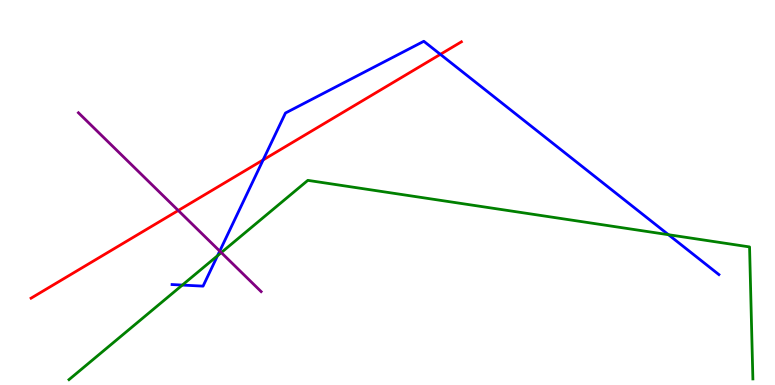[{'lines': ['blue', 'red'], 'intersections': [{'x': 3.4, 'y': 5.85}, {'x': 5.68, 'y': 8.59}]}, {'lines': ['green', 'red'], 'intersections': []}, {'lines': ['purple', 'red'], 'intersections': [{'x': 2.3, 'y': 4.53}]}, {'lines': ['blue', 'green'], 'intersections': [{'x': 2.35, 'y': 2.6}, {'x': 2.81, 'y': 3.36}, {'x': 8.63, 'y': 3.9}]}, {'lines': ['blue', 'purple'], 'intersections': [{'x': 2.84, 'y': 3.48}]}, {'lines': ['green', 'purple'], 'intersections': [{'x': 2.86, 'y': 3.44}]}]